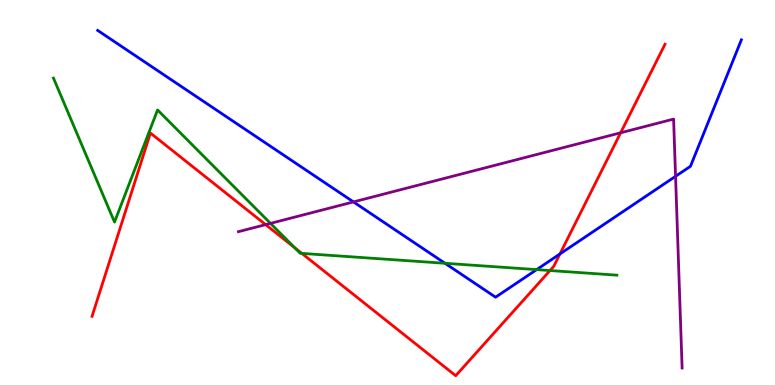[{'lines': ['blue', 'red'], 'intersections': [{'x': 7.23, 'y': 3.4}]}, {'lines': ['green', 'red'], 'intersections': [{'x': 3.8, 'y': 3.57}, {'x': 3.89, 'y': 3.42}, {'x': 7.1, 'y': 2.97}]}, {'lines': ['purple', 'red'], 'intersections': [{'x': 3.43, 'y': 4.17}, {'x': 8.01, 'y': 6.55}]}, {'lines': ['blue', 'green'], 'intersections': [{'x': 5.74, 'y': 3.16}, {'x': 6.92, 'y': 3.0}]}, {'lines': ['blue', 'purple'], 'intersections': [{'x': 4.56, 'y': 4.76}, {'x': 8.72, 'y': 5.42}]}, {'lines': ['green', 'purple'], 'intersections': [{'x': 3.49, 'y': 4.2}]}]